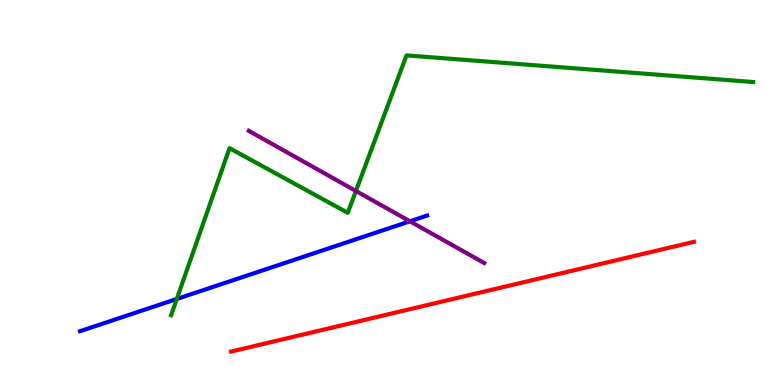[{'lines': ['blue', 'red'], 'intersections': []}, {'lines': ['green', 'red'], 'intersections': []}, {'lines': ['purple', 'red'], 'intersections': []}, {'lines': ['blue', 'green'], 'intersections': [{'x': 2.28, 'y': 2.23}]}, {'lines': ['blue', 'purple'], 'intersections': [{'x': 5.29, 'y': 4.25}]}, {'lines': ['green', 'purple'], 'intersections': [{'x': 4.59, 'y': 5.04}]}]